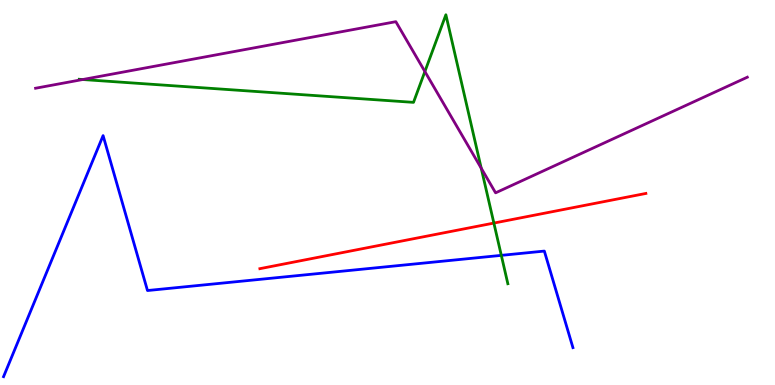[{'lines': ['blue', 'red'], 'intersections': []}, {'lines': ['green', 'red'], 'intersections': [{'x': 6.37, 'y': 4.21}]}, {'lines': ['purple', 'red'], 'intersections': []}, {'lines': ['blue', 'green'], 'intersections': [{'x': 6.47, 'y': 3.37}]}, {'lines': ['blue', 'purple'], 'intersections': []}, {'lines': ['green', 'purple'], 'intersections': [{'x': 1.07, 'y': 7.93}, {'x': 5.48, 'y': 8.14}, {'x': 6.21, 'y': 5.63}]}]